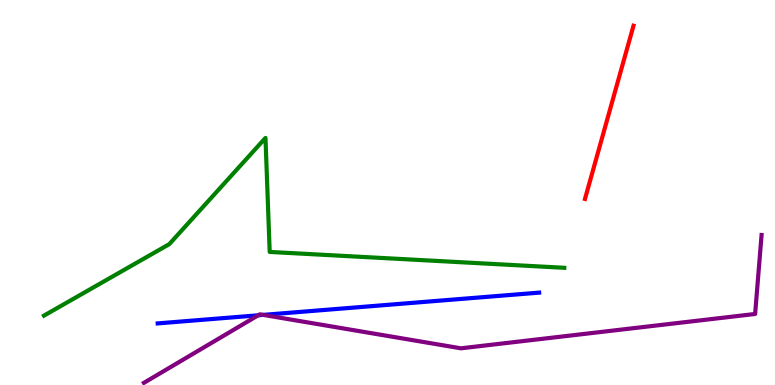[{'lines': ['blue', 'red'], 'intersections': []}, {'lines': ['green', 'red'], 'intersections': []}, {'lines': ['purple', 'red'], 'intersections': []}, {'lines': ['blue', 'green'], 'intersections': []}, {'lines': ['blue', 'purple'], 'intersections': [{'x': 3.33, 'y': 1.81}, {'x': 3.4, 'y': 1.82}]}, {'lines': ['green', 'purple'], 'intersections': []}]